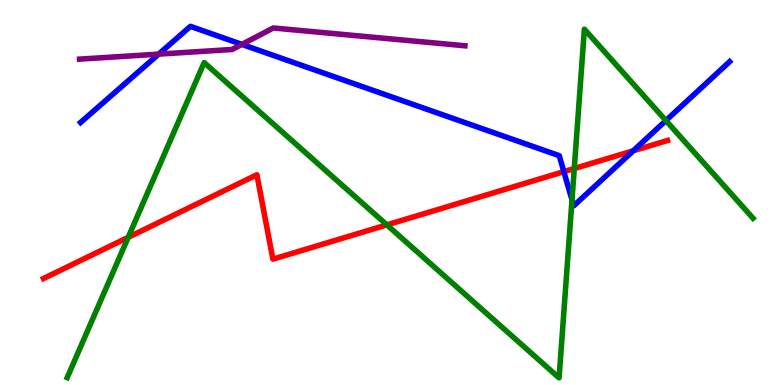[{'lines': ['blue', 'red'], 'intersections': [{'x': 7.28, 'y': 5.54}, {'x': 8.17, 'y': 6.08}]}, {'lines': ['green', 'red'], 'intersections': [{'x': 1.65, 'y': 3.84}, {'x': 4.99, 'y': 4.16}, {'x': 7.41, 'y': 5.62}]}, {'lines': ['purple', 'red'], 'intersections': []}, {'lines': ['blue', 'green'], 'intersections': [{'x': 7.38, 'y': 4.81}, {'x': 8.59, 'y': 6.87}]}, {'lines': ['blue', 'purple'], 'intersections': [{'x': 2.05, 'y': 8.59}, {'x': 3.12, 'y': 8.85}]}, {'lines': ['green', 'purple'], 'intersections': []}]